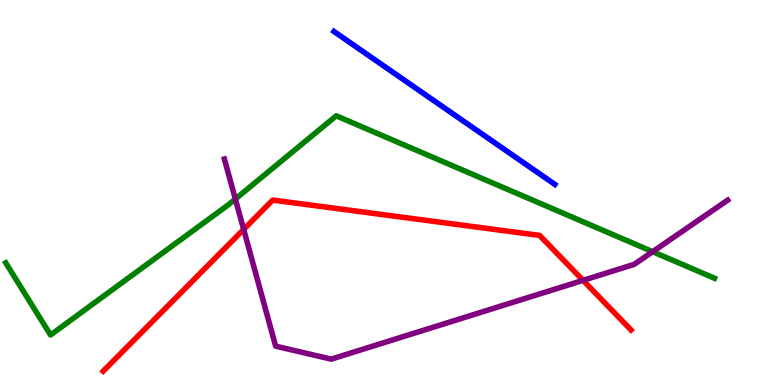[{'lines': ['blue', 'red'], 'intersections': []}, {'lines': ['green', 'red'], 'intersections': []}, {'lines': ['purple', 'red'], 'intersections': [{'x': 3.14, 'y': 4.04}, {'x': 7.52, 'y': 2.72}]}, {'lines': ['blue', 'green'], 'intersections': []}, {'lines': ['blue', 'purple'], 'intersections': []}, {'lines': ['green', 'purple'], 'intersections': [{'x': 3.04, 'y': 4.83}, {'x': 8.42, 'y': 3.46}]}]